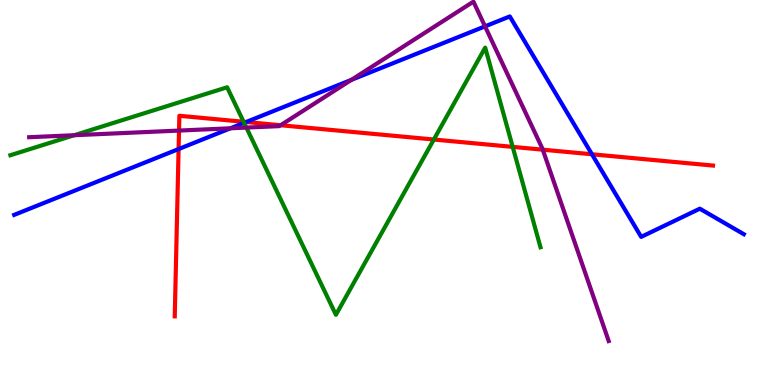[{'lines': ['blue', 'red'], 'intersections': [{'x': 2.3, 'y': 6.13}, {'x': 3.18, 'y': 6.83}, {'x': 7.64, 'y': 5.99}]}, {'lines': ['green', 'red'], 'intersections': [{'x': 3.14, 'y': 6.84}, {'x': 5.6, 'y': 6.38}, {'x': 6.62, 'y': 6.18}]}, {'lines': ['purple', 'red'], 'intersections': [{'x': 2.31, 'y': 6.61}, {'x': 3.62, 'y': 6.75}, {'x': 7.0, 'y': 6.11}]}, {'lines': ['blue', 'green'], 'intersections': [{'x': 3.15, 'y': 6.81}]}, {'lines': ['blue', 'purple'], 'intersections': [{'x': 2.97, 'y': 6.67}, {'x': 4.53, 'y': 7.93}, {'x': 6.26, 'y': 9.32}]}, {'lines': ['green', 'purple'], 'intersections': [{'x': 0.958, 'y': 6.49}, {'x': 3.18, 'y': 6.69}]}]